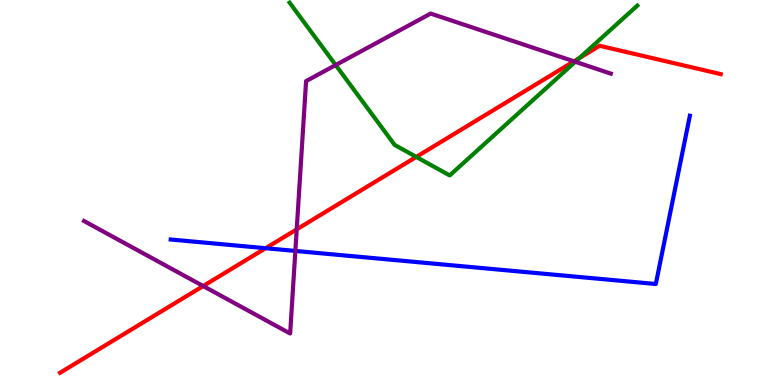[{'lines': ['blue', 'red'], 'intersections': [{'x': 3.43, 'y': 3.55}]}, {'lines': ['green', 'red'], 'intersections': [{'x': 5.37, 'y': 5.92}, {'x': 7.48, 'y': 8.49}]}, {'lines': ['purple', 'red'], 'intersections': [{'x': 2.62, 'y': 2.57}, {'x': 3.83, 'y': 4.04}, {'x': 7.41, 'y': 8.41}]}, {'lines': ['blue', 'green'], 'intersections': []}, {'lines': ['blue', 'purple'], 'intersections': [{'x': 3.81, 'y': 3.48}]}, {'lines': ['green', 'purple'], 'intersections': [{'x': 4.33, 'y': 8.31}, {'x': 7.42, 'y': 8.4}]}]